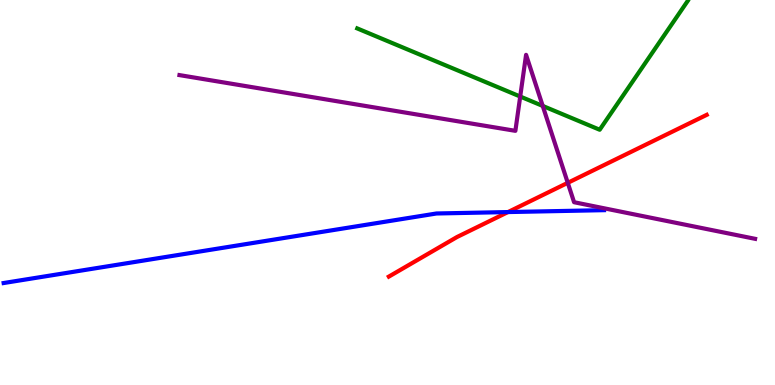[{'lines': ['blue', 'red'], 'intersections': [{'x': 6.55, 'y': 4.49}]}, {'lines': ['green', 'red'], 'intersections': []}, {'lines': ['purple', 'red'], 'intersections': [{'x': 7.33, 'y': 5.25}]}, {'lines': ['blue', 'green'], 'intersections': []}, {'lines': ['blue', 'purple'], 'intersections': []}, {'lines': ['green', 'purple'], 'intersections': [{'x': 6.71, 'y': 7.49}, {'x': 7.0, 'y': 7.25}]}]